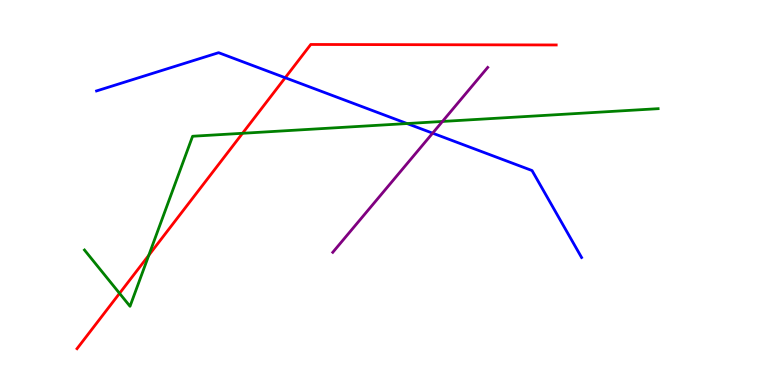[{'lines': ['blue', 'red'], 'intersections': [{'x': 3.68, 'y': 7.98}]}, {'lines': ['green', 'red'], 'intersections': [{'x': 1.54, 'y': 2.38}, {'x': 1.92, 'y': 3.37}, {'x': 3.13, 'y': 6.54}]}, {'lines': ['purple', 'red'], 'intersections': []}, {'lines': ['blue', 'green'], 'intersections': [{'x': 5.25, 'y': 6.79}]}, {'lines': ['blue', 'purple'], 'intersections': [{'x': 5.58, 'y': 6.54}]}, {'lines': ['green', 'purple'], 'intersections': [{'x': 5.71, 'y': 6.85}]}]